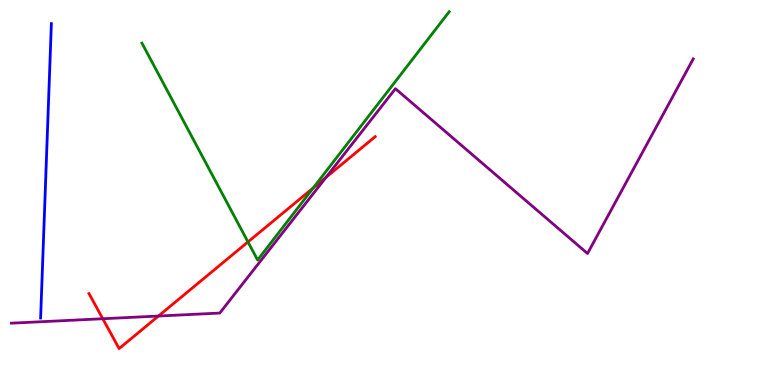[{'lines': ['blue', 'red'], 'intersections': []}, {'lines': ['green', 'red'], 'intersections': [{'x': 3.2, 'y': 3.72}, {'x': 4.04, 'y': 5.12}]}, {'lines': ['purple', 'red'], 'intersections': [{'x': 1.33, 'y': 1.72}, {'x': 2.04, 'y': 1.79}, {'x': 4.21, 'y': 5.39}]}, {'lines': ['blue', 'green'], 'intersections': []}, {'lines': ['blue', 'purple'], 'intersections': []}, {'lines': ['green', 'purple'], 'intersections': []}]